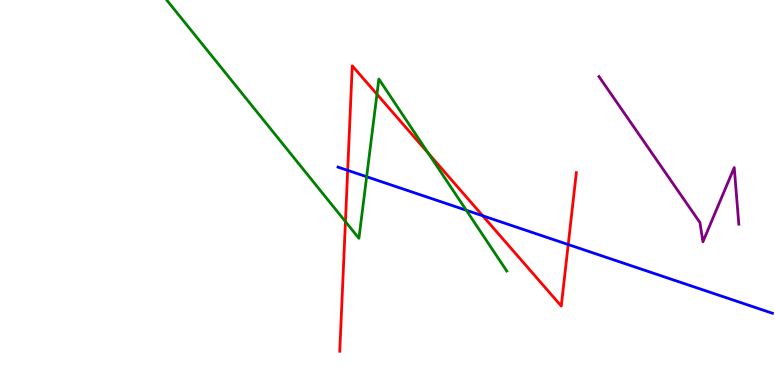[{'lines': ['blue', 'red'], 'intersections': [{'x': 4.49, 'y': 5.58}, {'x': 6.23, 'y': 4.4}, {'x': 7.33, 'y': 3.65}]}, {'lines': ['green', 'red'], 'intersections': [{'x': 4.46, 'y': 4.24}, {'x': 4.86, 'y': 7.55}, {'x': 5.53, 'y': 6.02}]}, {'lines': ['purple', 'red'], 'intersections': []}, {'lines': ['blue', 'green'], 'intersections': [{'x': 4.73, 'y': 5.41}, {'x': 6.02, 'y': 4.54}]}, {'lines': ['blue', 'purple'], 'intersections': []}, {'lines': ['green', 'purple'], 'intersections': []}]